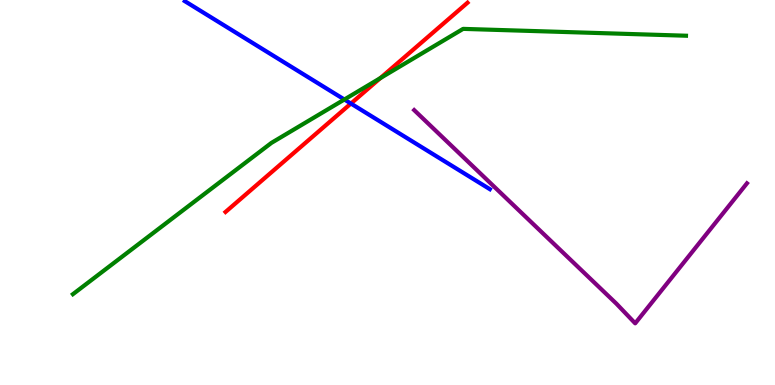[{'lines': ['blue', 'red'], 'intersections': [{'x': 4.53, 'y': 7.31}]}, {'lines': ['green', 'red'], 'intersections': [{'x': 4.91, 'y': 7.97}]}, {'lines': ['purple', 'red'], 'intersections': []}, {'lines': ['blue', 'green'], 'intersections': [{'x': 4.44, 'y': 7.42}]}, {'lines': ['blue', 'purple'], 'intersections': []}, {'lines': ['green', 'purple'], 'intersections': []}]